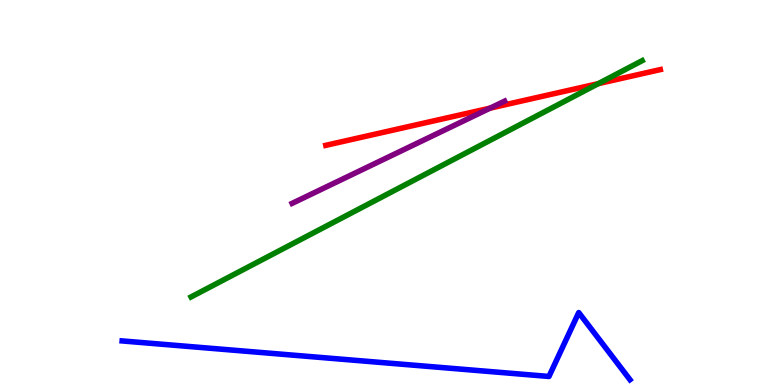[{'lines': ['blue', 'red'], 'intersections': []}, {'lines': ['green', 'red'], 'intersections': [{'x': 7.72, 'y': 7.83}]}, {'lines': ['purple', 'red'], 'intersections': [{'x': 6.32, 'y': 7.19}]}, {'lines': ['blue', 'green'], 'intersections': []}, {'lines': ['blue', 'purple'], 'intersections': []}, {'lines': ['green', 'purple'], 'intersections': []}]